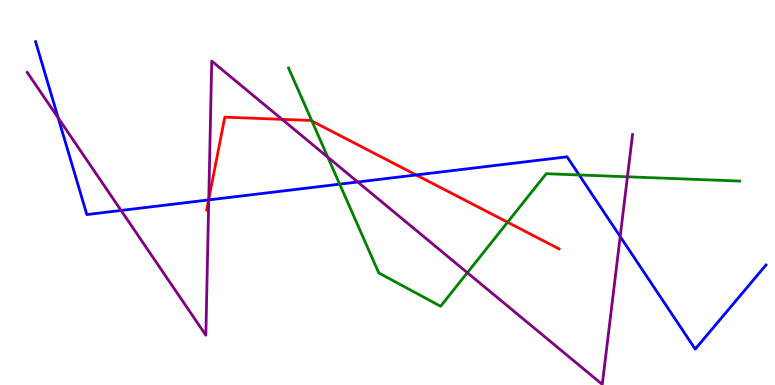[{'lines': ['blue', 'red'], 'intersections': [{'x': 2.69, 'y': 4.81}, {'x': 5.37, 'y': 5.46}]}, {'lines': ['green', 'red'], 'intersections': [{'x': 4.02, 'y': 6.86}, {'x': 6.55, 'y': 4.23}]}, {'lines': ['purple', 'red'], 'intersections': [{'x': 2.69, 'y': 4.82}, {'x': 3.64, 'y': 6.9}]}, {'lines': ['blue', 'green'], 'intersections': [{'x': 4.38, 'y': 5.22}, {'x': 7.47, 'y': 5.46}]}, {'lines': ['blue', 'purple'], 'intersections': [{'x': 0.751, 'y': 6.94}, {'x': 1.56, 'y': 4.53}, {'x': 2.69, 'y': 4.81}, {'x': 4.62, 'y': 5.27}, {'x': 8.0, 'y': 3.86}]}, {'lines': ['green', 'purple'], 'intersections': [{'x': 4.23, 'y': 5.92}, {'x': 6.03, 'y': 2.92}, {'x': 8.1, 'y': 5.41}]}]